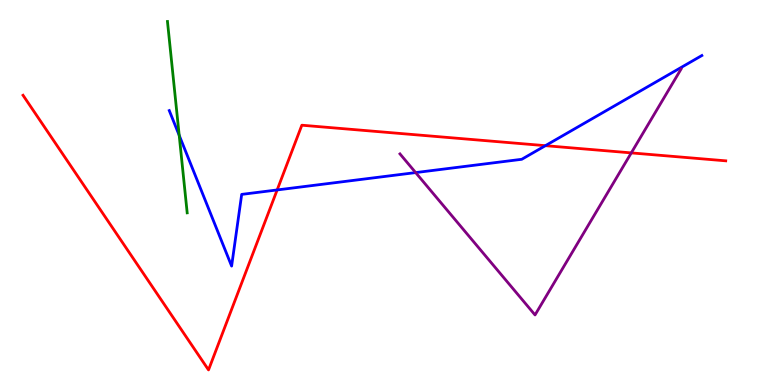[{'lines': ['blue', 'red'], 'intersections': [{'x': 3.58, 'y': 5.07}, {'x': 7.04, 'y': 6.22}]}, {'lines': ['green', 'red'], 'intersections': []}, {'lines': ['purple', 'red'], 'intersections': [{'x': 8.15, 'y': 6.03}]}, {'lines': ['blue', 'green'], 'intersections': [{'x': 2.31, 'y': 6.49}]}, {'lines': ['blue', 'purple'], 'intersections': [{'x': 5.36, 'y': 5.52}]}, {'lines': ['green', 'purple'], 'intersections': []}]